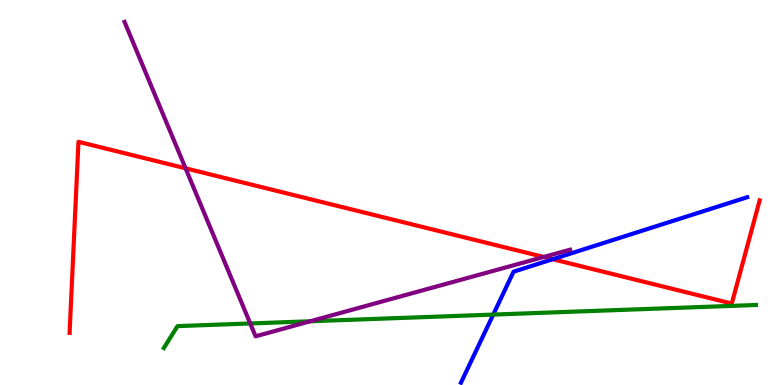[{'lines': ['blue', 'red'], 'intersections': [{'x': 7.13, 'y': 3.27}]}, {'lines': ['green', 'red'], 'intersections': []}, {'lines': ['purple', 'red'], 'intersections': [{'x': 2.39, 'y': 5.63}, {'x': 7.02, 'y': 3.33}]}, {'lines': ['blue', 'green'], 'intersections': [{'x': 6.36, 'y': 1.83}]}, {'lines': ['blue', 'purple'], 'intersections': []}, {'lines': ['green', 'purple'], 'intersections': [{'x': 3.23, 'y': 1.6}, {'x': 4.0, 'y': 1.66}]}]